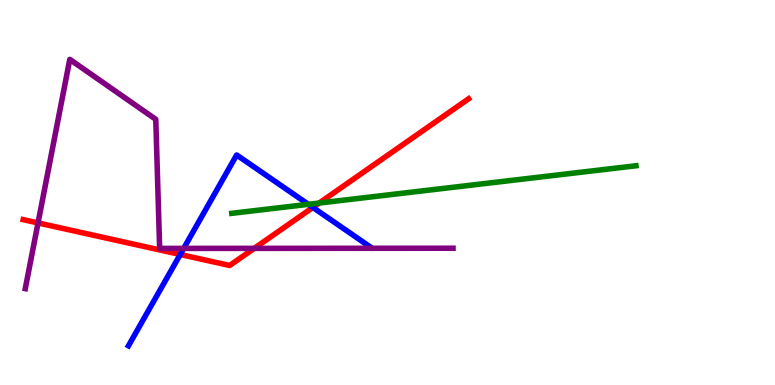[{'lines': ['blue', 'red'], 'intersections': [{'x': 2.33, 'y': 3.39}, {'x': 4.04, 'y': 4.61}]}, {'lines': ['green', 'red'], 'intersections': [{'x': 4.12, 'y': 4.73}]}, {'lines': ['purple', 'red'], 'intersections': [{'x': 0.491, 'y': 4.21}, {'x': 3.28, 'y': 3.55}]}, {'lines': ['blue', 'green'], 'intersections': [{'x': 3.98, 'y': 4.69}]}, {'lines': ['blue', 'purple'], 'intersections': [{'x': 2.37, 'y': 3.55}]}, {'lines': ['green', 'purple'], 'intersections': []}]